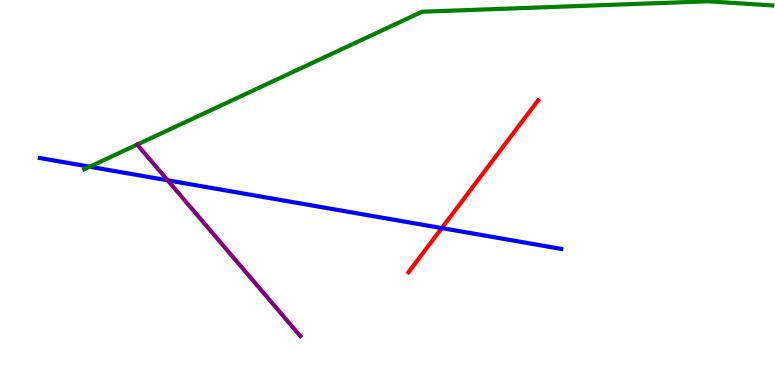[{'lines': ['blue', 'red'], 'intersections': [{'x': 5.7, 'y': 4.08}]}, {'lines': ['green', 'red'], 'intersections': []}, {'lines': ['purple', 'red'], 'intersections': []}, {'lines': ['blue', 'green'], 'intersections': [{'x': 1.16, 'y': 5.67}]}, {'lines': ['blue', 'purple'], 'intersections': [{'x': 2.16, 'y': 5.32}]}, {'lines': ['green', 'purple'], 'intersections': [{'x': 1.77, 'y': 6.24}]}]